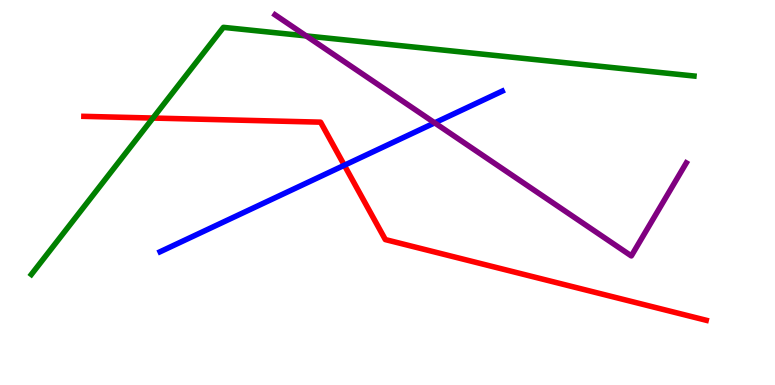[{'lines': ['blue', 'red'], 'intersections': [{'x': 4.44, 'y': 5.71}]}, {'lines': ['green', 'red'], 'intersections': [{'x': 1.97, 'y': 6.93}]}, {'lines': ['purple', 'red'], 'intersections': []}, {'lines': ['blue', 'green'], 'intersections': []}, {'lines': ['blue', 'purple'], 'intersections': [{'x': 5.61, 'y': 6.81}]}, {'lines': ['green', 'purple'], 'intersections': [{'x': 3.95, 'y': 9.07}]}]